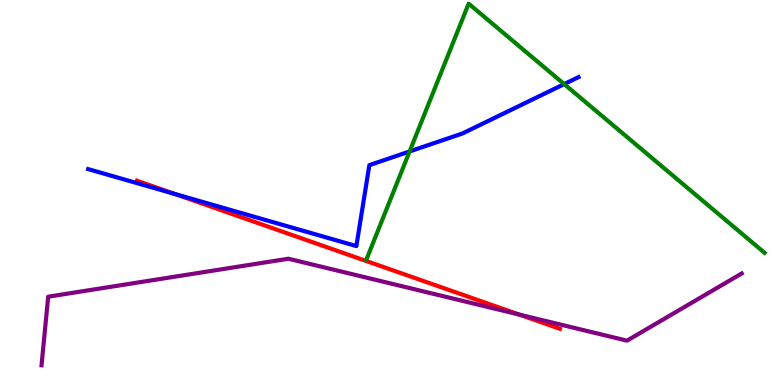[{'lines': ['blue', 'red'], 'intersections': [{'x': 2.25, 'y': 4.96}]}, {'lines': ['green', 'red'], 'intersections': []}, {'lines': ['purple', 'red'], 'intersections': [{'x': 6.7, 'y': 1.83}]}, {'lines': ['blue', 'green'], 'intersections': [{'x': 5.29, 'y': 6.07}, {'x': 7.28, 'y': 7.82}]}, {'lines': ['blue', 'purple'], 'intersections': []}, {'lines': ['green', 'purple'], 'intersections': []}]